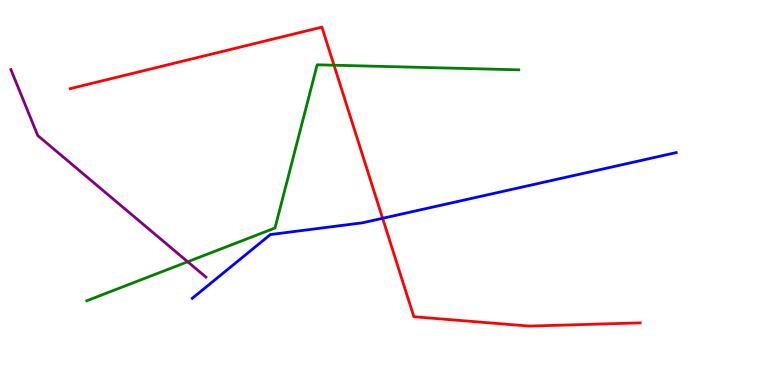[{'lines': ['blue', 'red'], 'intersections': [{'x': 4.94, 'y': 4.33}]}, {'lines': ['green', 'red'], 'intersections': [{'x': 4.31, 'y': 8.31}]}, {'lines': ['purple', 'red'], 'intersections': []}, {'lines': ['blue', 'green'], 'intersections': []}, {'lines': ['blue', 'purple'], 'intersections': []}, {'lines': ['green', 'purple'], 'intersections': [{'x': 2.42, 'y': 3.2}]}]